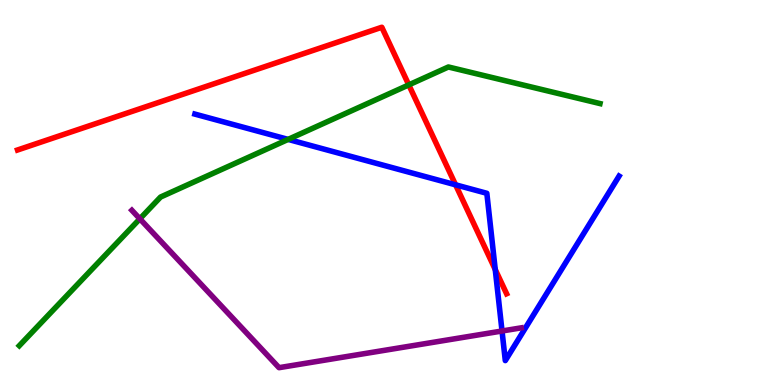[{'lines': ['blue', 'red'], 'intersections': [{'x': 5.88, 'y': 5.2}, {'x': 6.39, 'y': 3.0}]}, {'lines': ['green', 'red'], 'intersections': [{'x': 5.27, 'y': 7.8}]}, {'lines': ['purple', 'red'], 'intersections': []}, {'lines': ['blue', 'green'], 'intersections': [{'x': 3.72, 'y': 6.38}]}, {'lines': ['blue', 'purple'], 'intersections': [{'x': 6.48, 'y': 1.4}]}, {'lines': ['green', 'purple'], 'intersections': [{'x': 1.8, 'y': 4.32}]}]